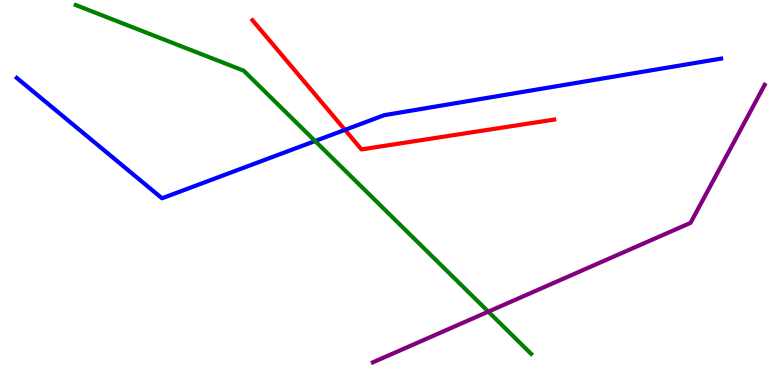[{'lines': ['blue', 'red'], 'intersections': [{'x': 4.45, 'y': 6.63}]}, {'lines': ['green', 'red'], 'intersections': []}, {'lines': ['purple', 'red'], 'intersections': []}, {'lines': ['blue', 'green'], 'intersections': [{'x': 4.07, 'y': 6.34}]}, {'lines': ['blue', 'purple'], 'intersections': []}, {'lines': ['green', 'purple'], 'intersections': [{'x': 6.3, 'y': 1.91}]}]